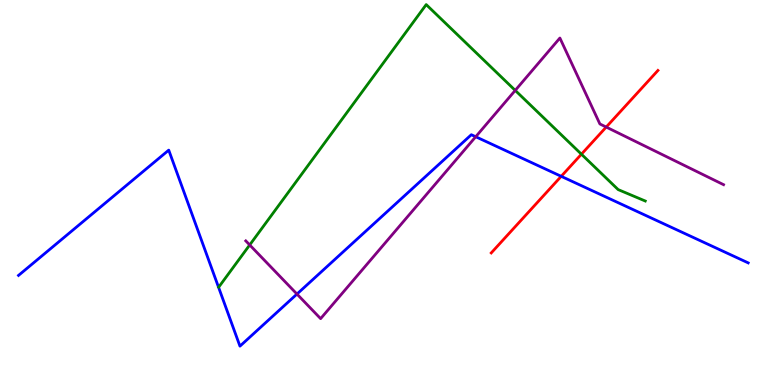[{'lines': ['blue', 'red'], 'intersections': [{'x': 7.24, 'y': 5.42}]}, {'lines': ['green', 'red'], 'intersections': [{'x': 7.5, 'y': 5.99}]}, {'lines': ['purple', 'red'], 'intersections': [{'x': 7.82, 'y': 6.7}]}, {'lines': ['blue', 'green'], 'intersections': []}, {'lines': ['blue', 'purple'], 'intersections': [{'x': 3.83, 'y': 2.36}, {'x': 6.14, 'y': 6.45}]}, {'lines': ['green', 'purple'], 'intersections': [{'x': 3.22, 'y': 3.64}, {'x': 6.65, 'y': 7.65}]}]